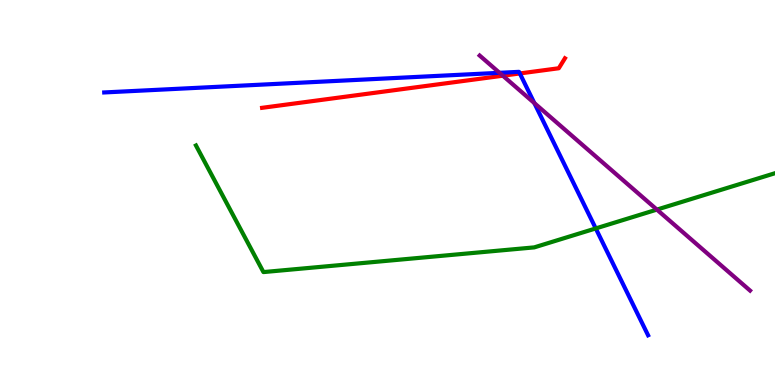[{'lines': ['blue', 'red'], 'intersections': [{'x': 6.71, 'y': 8.09}]}, {'lines': ['green', 'red'], 'intersections': []}, {'lines': ['purple', 'red'], 'intersections': [{'x': 6.49, 'y': 8.03}]}, {'lines': ['blue', 'green'], 'intersections': [{'x': 7.69, 'y': 4.07}]}, {'lines': ['blue', 'purple'], 'intersections': [{'x': 6.45, 'y': 8.11}, {'x': 6.89, 'y': 7.32}]}, {'lines': ['green', 'purple'], 'intersections': [{'x': 8.48, 'y': 4.56}]}]